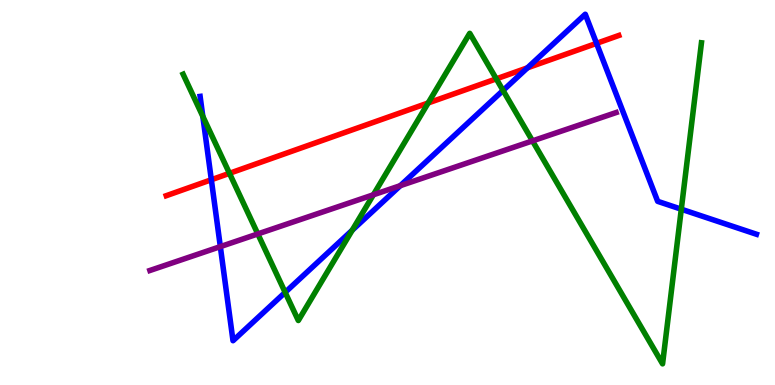[{'lines': ['blue', 'red'], 'intersections': [{'x': 2.73, 'y': 5.33}, {'x': 6.81, 'y': 8.24}, {'x': 7.7, 'y': 8.87}]}, {'lines': ['green', 'red'], 'intersections': [{'x': 2.96, 'y': 5.5}, {'x': 5.52, 'y': 7.33}, {'x': 6.4, 'y': 7.95}]}, {'lines': ['purple', 'red'], 'intersections': []}, {'lines': ['blue', 'green'], 'intersections': [{'x': 2.62, 'y': 6.98}, {'x': 3.68, 'y': 2.41}, {'x': 4.54, 'y': 4.02}, {'x': 6.49, 'y': 7.65}, {'x': 8.79, 'y': 4.57}]}, {'lines': ['blue', 'purple'], 'intersections': [{'x': 2.84, 'y': 3.59}, {'x': 5.17, 'y': 5.18}]}, {'lines': ['green', 'purple'], 'intersections': [{'x': 3.33, 'y': 3.92}, {'x': 4.82, 'y': 4.94}, {'x': 6.87, 'y': 6.34}]}]